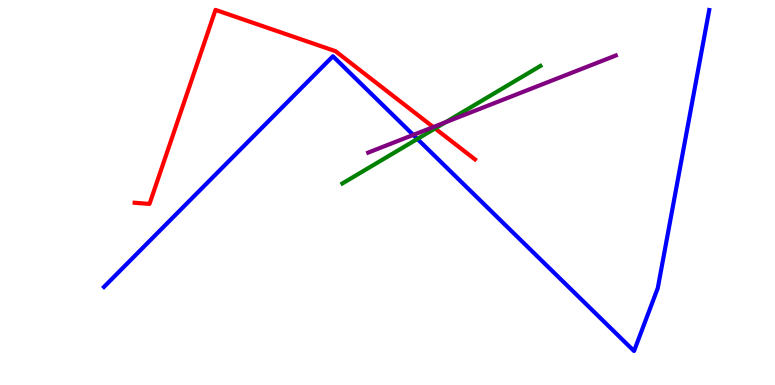[{'lines': ['blue', 'red'], 'intersections': []}, {'lines': ['green', 'red'], 'intersections': [{'x': 5.61, 'y': 6.66}]}, {'lines': ['purple', 'red'], 'intersections': [{'x': 5.59, 'y': 6.7}]}, {'lines': ['blue', 'green'], 'intersections': [{'x': 5.39, 'y': 6.39}]}, {'lines': ['blue', 'purple'], 'intersections': [{'x': 5.33, 'y': 6.5}]}, {'lines': ['green', 'purple'], 'intersections': [{'x': 5.75, 'y': 6.82}]}]